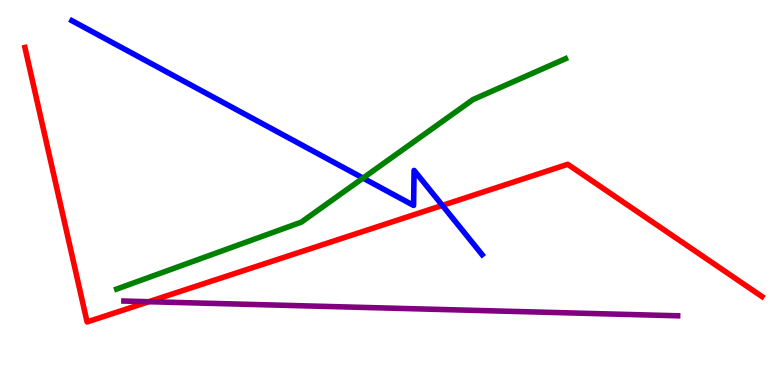[{'lines': ['blue', 'red'], 'intersections': [{'x': 5.71, 'y': 4.66}]}, {'lines': ['green', 'red'], 'intersections': []}, {'lines': ['purple', 'red'], 'intersections': [{'x': 1.92, 'y': 2.16}]}, {'lines': ['blue', 'green'], 'intersections': [{'x': 4.68, 'y': 5.37}]}, {'lines': ['blue', 'purple'], 'intersections': []}, {'lines': ['green', 'purple'], 'intersections': []}]